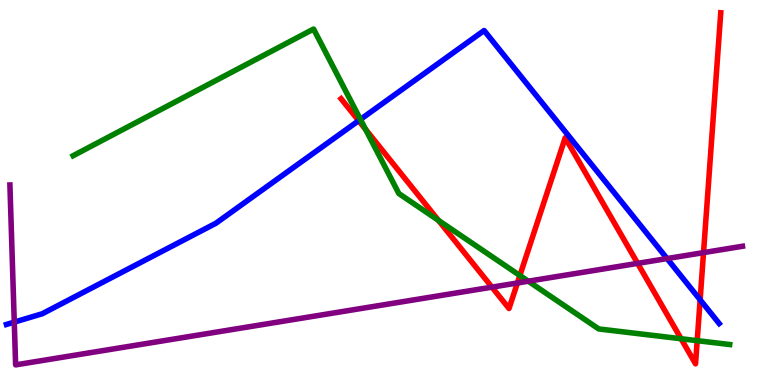[{'lines': ['blue', 'red'], 'intersections': [{'x': 4.63, 'y': 6.87}, {'x': 9.03, 'y': 2.21}]}, {'lines': ['green', 'red'], 'intersections': [{'x': 4.72, 'y': 6.64}, {'x': 5.66, 'y': 4.27}, {'x': 6.71, 'y': 2.84}, {'x': 8.79, 'y': 1.2}, {'x': 9.0, 'y': 1.15}]}, {'lines': ['purple', 'red'], 'intersections': [{'x': 6.35, 'y': 2.54}, {'x': 6.68, 'y': 2.65}, {'x': 8.23, 'y': 3.16}, {'x': 9.08, 'y': 3.44}]}, {'lines': ['blue', 'green'], 'intersections': [{'x': 4.65, 'y': 6.9}]}, {'lines': ['blue', 'purple'], 'intersections': [{'x': 0.184, 'y': 1.63}, {'x': 8.61, 'y': 3.28}]}, {'lines': ['green', 'purple'], 'intersections': [{'x': 6.82, 'y': 2.7}]}]